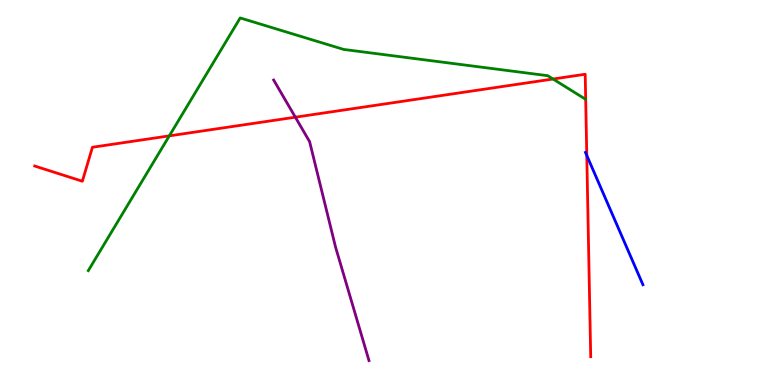[{'lines': ['blue', 'red'], 'intersections': [{'x': 7.57, 'y': 5.96}]}, {'lines': ['green', 'red'], 'intersections': [{'x': 2.18, 'y': 6.47}, {'x': 7.14, 'y': 7.95}]}, {'lines': ['purple', 'red'], 'intersections': [{'x': 3.81, 'y': 6.96}]}, {'lines': ['blue', 'green'], 'intersections': []}, {'lines': ['blue', 'purple'], 'intersections': []}, {'lines': ['green', 'purple'], 'intersections': []}]